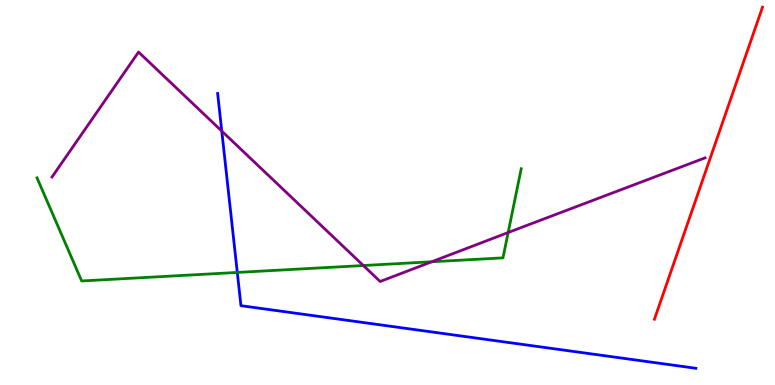[{'lines': ['blue', 'red'], 'intersections': []}, {'lines': ['green', 'red'], 'intersections': []}, {'lines': ['purple', 'red'], 'intersections': []}, {'lines': ['blue', 'green'], 'intersections': [{'x': 3.06, 'y': 2.92}]}, {'lines': ['blue', 'purple'], 'intersections': [{'x': 2.86, 'y': 6.6}]}, {'lines': ['green', 'purple'], 'intersections': [{'x': 4.69, 'y': 3.1}, {'x': 5.57, 'y': 3.2}, {'x': 6.56, 'y': 3.96}]}]